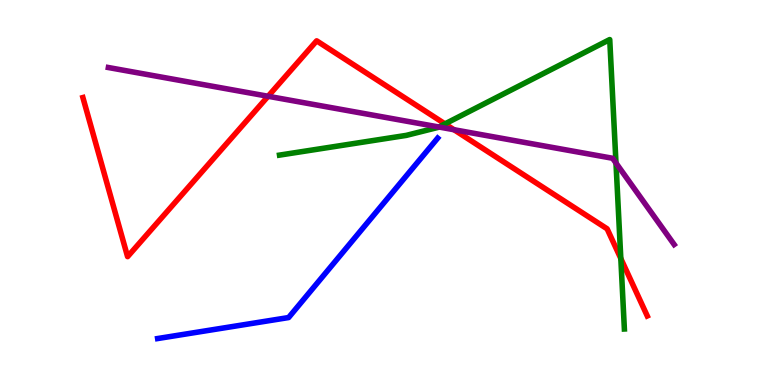[{'lines': ['blue', 'red'], 'intersections': []}, {'lines': ['green', 'red'], 'intersections': [{'x': 5.74, 'y': 6.78}, {'x': 8.01, 'y': 3.29}]}, {'lines': ['purple', 'red'], 'intersections': [{'x': 3.46, 'y': 7.5}, {'x': 5.86, 'y': 6.63}]}, {'lines': ['blue', 'green'], 'intersections': []}, {'lines': ['blue', 'purple'], 'intersections': []}, {'lines': ['green', 'purple'], 'intersections': [{'x': 5.66, 'y': 6.7}, {'x': 7.95, 'y': 5.77}]}]